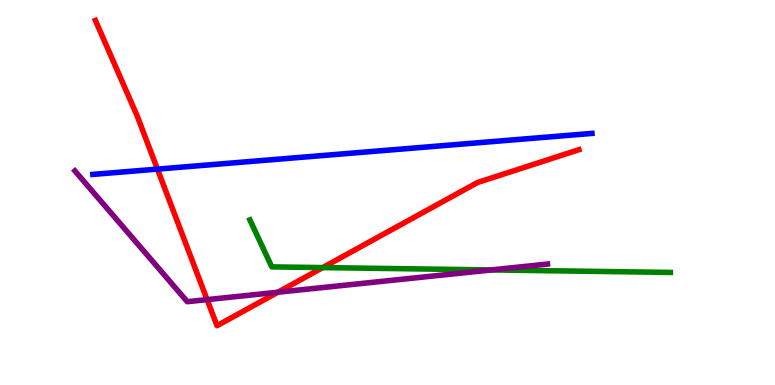[{'lines': ['blue', 'red'], 'intersections': [{'x': 2.03, 'y': 5.61}]}, {'lines': ['green', 'red'], 'intersections': [{'x': 4.16, 'y': 3.05}]}, {'lines': ['purple', 'red'], 'intersections': [{'x': 2.67, 'y': 2.22}, {'x': 3.59, 'y': 2.41}]}, {'lines': ['blue', 'green'], 'intersections': []}, {'lines': ['blue', 'purple'], 'intersections': []}, {'lines': ['green', 'purple'], 'intersections': [{'x': 6.34, 'y': 2.99}]}]